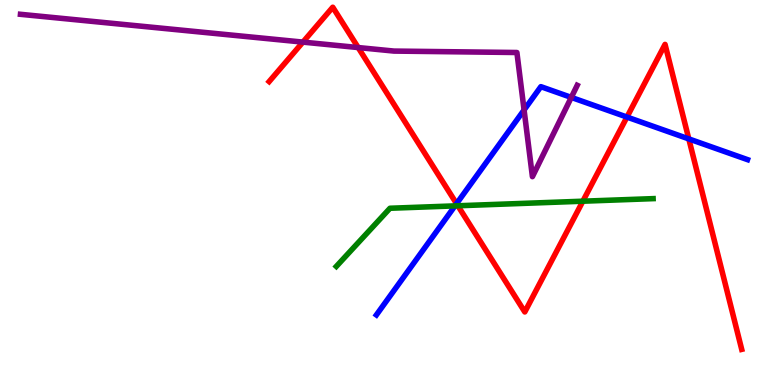[{'lines': ['blue', 'red'], 'intersections': [{'x': 5.89, 'y': 4.71}, {'x': 8.09, 'y': 6.96}, {'x': 8.89, 'y': 6.39}]}, {'lines': ['green', 'red'], 'intersections': [{'x': 5.91, 'y': 4.66}, {'x': 7.52, 'y': 4.77}]}, {'lines': ['purple', 'red'], 'intersections': [{'x': 3.91, 'y': 8.91}, {'x': 4.62, 'y': 8.76}]}, {'lines': ['blue', 'green'], 'intersections': [{'x': 5.87, 'y': 4.65}]}, {'lines': ['blue', 'purple'], 'intersections': [{'x': 6.76, 'y': 7.14}, {'x': 7.37, 'y': 7.47}]}, {'lines': ['green', 'purple'], 'intersections': []}]